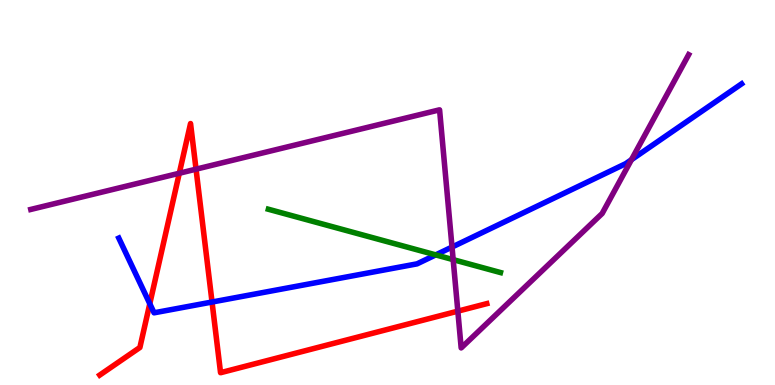[{'lines': ['blue', 'red'], 'intersections': [{'x': 1.93, 'y': 2.11}, {'x': 2.74, 'y': 2.16}]}, {'lines': ['green', 'red'], 'intersections': []}, {'lines': ['purple', 'red'], 'intersections': [{'x': 2.31, 'y': 5.5}, {'x': 2.53, 'y': 5.61}, {'x': 5.91, 'y': 1.92}]}, {'lines': ['blue', 'green'], 'intersections': [{'x': 5.62, 'y': 3.38}]}, {'lines': ['blue', 'purple'], 'intersections': [{'x': 5.83, 'y': 3.58}, {'x': 8.15, 'y': 5.85}]}, {'lines': ['green', 'purple'], 'intersections': [{'x': 5.85, 'y': 3.26}]}]